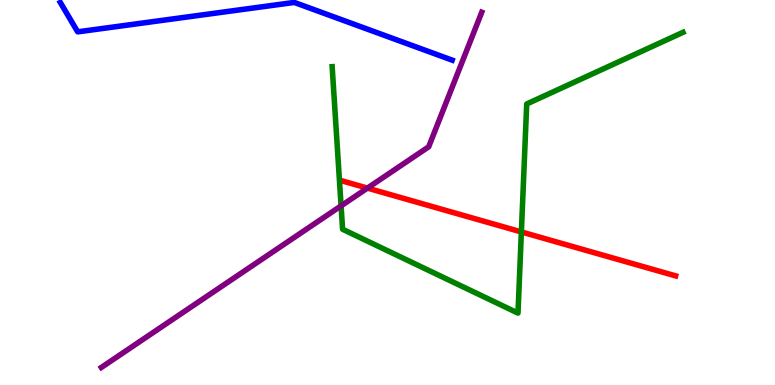[{'lines': ['blue', 'red'], 'intersections': []}, {'lines': ['green', 'red'], 'intersections': [{'x': 6.73, 'y': 3.98}]}, {'lines': ['purple', 'red'], 'intersections': [{'x': 4.74, 'y': 5.11}]}, {'lines': ['blue', 'green'], 'intersections': []}, {'lines': ['blue', 'purple'], 'intersections': []}, {'lines': ['green', 'purple'], 'intersections': [{'x': 4.4, 'y': 4.65}]}]